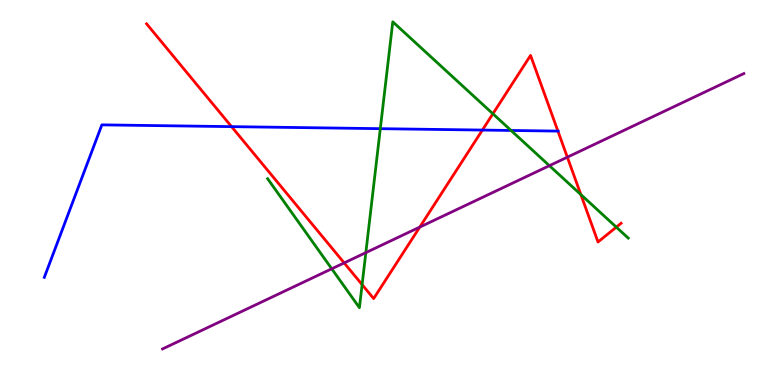[{'lines': ['blue', 'red'], 'intersections': [{'x': 2.99, 'y': 6.71}, {'x': 6.22, 'y': 6.62}, {'x': 7.2, 'y': 6.59}]}, {'lines': ['green', 'red'], 'intersections': [{'x': 4.67, 'y': 2.61}, {'x': 6.36, 'y': 7.04}, {'x': 7.5, 'y': 4.95}, {'x': 7.95, 'y': 4.1}]}, {'lines': ['purple', 'red'], 'intersections': [{'x': 4.44, 'y': 3.17}, {'x': 5.42, 'y': 4.1}, {'x': 7.32, 'y': 5.92}]}, {'lines': ['blue', 'green'], 'intersections': [{'x': 4.91, 'y': 6.66}, {'x': 6.59, 'y': 6.61}]}, {'lines': ['blue', 'purple'], 'intersections': []}, {'lines': ['green', 'purple'], 'intersections': [{'x': 4.28, 'y': 3.02}, {'x': 4.72, 'y': 3.44}, {'x': 7.09, 'y': 5.7}]}]